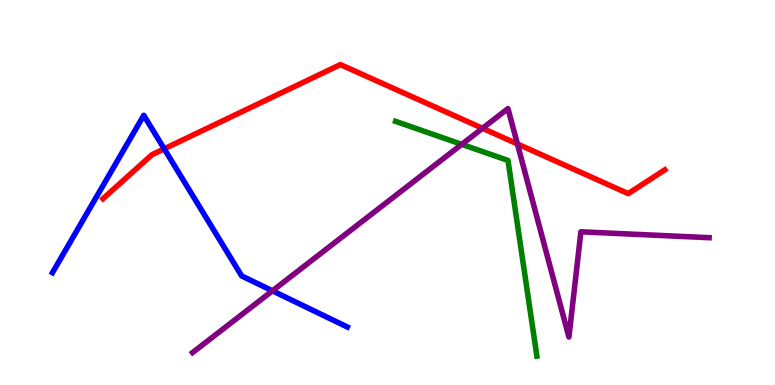[{'lines': ['blue', 'red'], 'intersections': [{'x': 2.12, 'y': 6.13}]}, {'lines': ['green', 'red'], 'intersections': []}, {'lines': ['purple', 'red'], 'intersections': [{'x': 6.23, 'y': 6.67}, {'x': 6.68, 'y': 6.26}]}, {'lines': ['blue', 'green'], 'intersections': []}, {'lines': ['blue', 'purple'], 'intersections': [{'x': 3.52, 'y': 2.45}]}, {'lines': ['green', 'purple'], 'intersections': [{'x': 5.96, 'y': 6.25}]}]